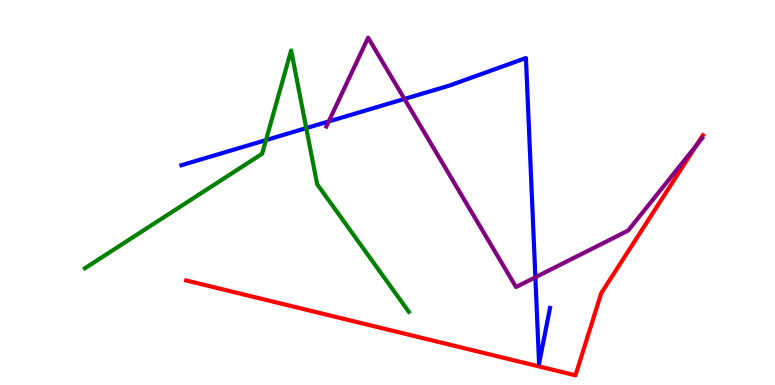[{'lines': ['blue', 'red'], 'intersections': []}, {'lines': ['green', 'red'], 'intersections': []}, {'lines': ['purple', 'red'], 'intersections': [{'x': 8.99, 'y': 6.22}]}, {'lines': ['blue', 'green'], 'intersections': [{'x': 3.43, 'y': 6.36}, {'x': 3.95, 'y': 6.67}]}, {'lines': ['blue', 'purple'], 'intersections': [{'x': 4.24, 'y': 6.85}, {'x': 5.22, 'y': 7.43}, {'x': 6.91, 'y': 2.8}]}, {'lines': ['green', 'purple'], 'intersections': []}]